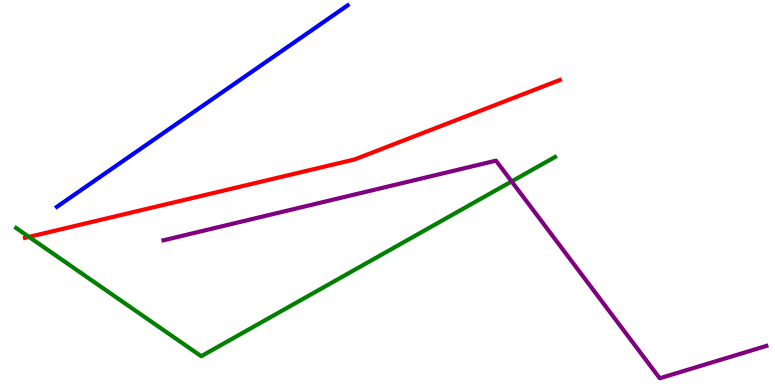[{'lines': ['blue', 'red'], 'intersections': []}, {'lines': ['green', 'red'], 'intersections': [{'x': 0.374, 'y': 3.85}]}, {'lines': ['purple', 'red'], 'intersections': []}, {'lines': ['blue', 'green'], 'intersections': []}, {'lines': ['blue', 'purple'], 'intersections': []}, {'lines': ['green', 'purple'], 'intersections': [{'x': 6.6, 'y': 5.29}]}]